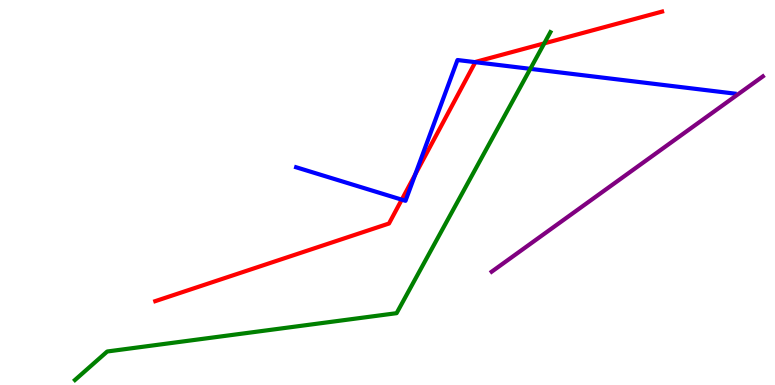[{'lines': ['blue', 'red'], 'intersections': [{'x': 5.18, 'y': 4.81}, {'x': 5.36, 'y': 5.47}, {'x': 6.13, 'y': 8.39}]}, {'lines': ['green', 'red'], 'intersections': [{'x': 7.02, 'y': 8.87}]}, {'lines': ['purple', 'red'], 'intersections': []}, {'lines': ['blue', 'green'], 'intersections': [{'x': 6.84, 'y': 8.21}]}, {'lines': ['blue', 'purple'], 'intersections': []}, {'lines': ['green', 'purple'], 'intersections': []}]